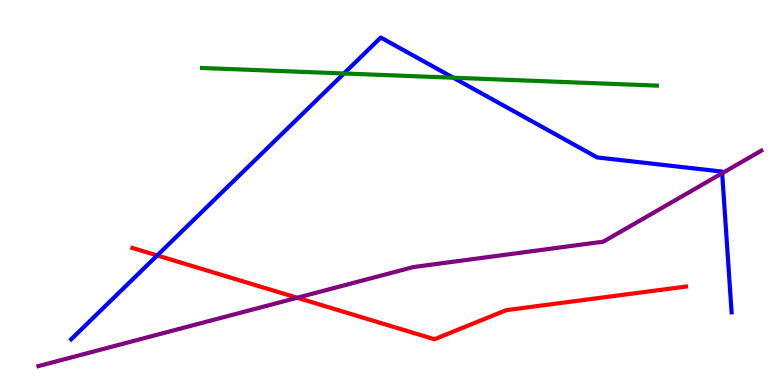[{'lines': ['blue', 'red'], 'intersections': [{'x': 2.03, 'y': 3.37}]}, {'lines': ['green', 'red'], 'intersections': []}, {'lines': ['purple', 'red'], 'intersections': [{'x': 3.83, 'y': 2.27}]}, {'lines': ['blue', 'green'], 'intersections': [{'x': 4.44, 'y': 8.09}, {'x': 5.85, 'y': 7.98}]}, {'lines': ['blue', 'purple'], 'intersections': [{'x': 9.32, 'y': 5.5}]}, {'lines': ['green', 'purple'], 'intersections': []}]